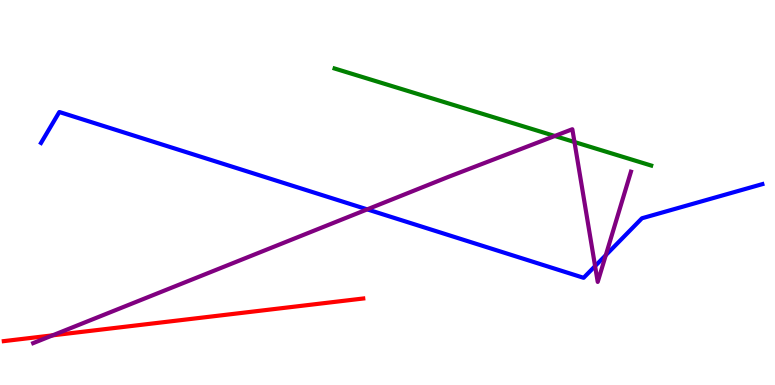[{'lines': ['blue', 'red'], 'intersections': []}, {'lines': ['green', 'red'], 'intersections': []}, {'lines': ['purple', 'red'], 'intersections': [{'x': 0.679, 'y': 1.29}]}, {'lines': ['blue', 'green'], 'intersections': []}, {'lines': ['blue', 'purple'], 'intersections': [{'x': 4.74, 'y': 4.56}, {'x': 7.68, 'y': 3.09}, {'x': 7.82, 'y': 3.37}]}, {'lines': ['green', 'purple'], 'intersections': [{'x': 7.16, 'y': 6.47}, {'x': 7.41, 'y': 6.31}]}]